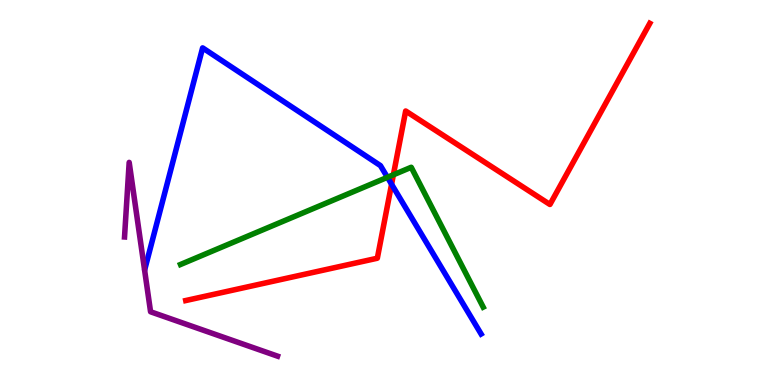[{'lines': ['blue', 'red'], 'intersections': [{'x': 5.05, 'y': 5.21}]}, {'lines': ['green', 'red'], 'intersections': [{'x': 5.08, 'y': 5.46}]}, {'lines': ['purple', 'red'], 'intersections': []}, {'lines': ['blue', 'green'], 'intersections': [{'x': 5.0, 'y': 5.39}]}, {'lines': ['blue', 'purple'], 'intersections': []}, {'lines': ['green', 'purple'], 'intersections': []}]